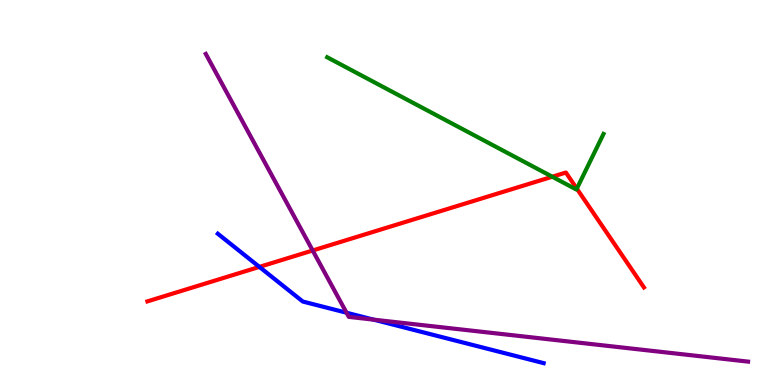[{'lines': ['blue', 'red'], 'intersections': [{'x': 3.35, 'y': 3.07}]}, {'lines': ['green', 'red'], 'intersections': [{'x': 7.13, 'y': 5.41}, {'x': 7.44, 'y': 5.1}]}, {'lines': ['purple', 'red'], 'intersections': [{'x': 4.03, 'y': 3.49}]}, {'lines': ['blue', 'green'], 'intersections': []}, {'lines': ['blue', 'purple'], 'intersections': [{'x': 4.47, 'y': 1.88}, {'x': 4.82, 'y': 1.7}]}, {'lines': ['green', 'purple'], 'intersections': []}]